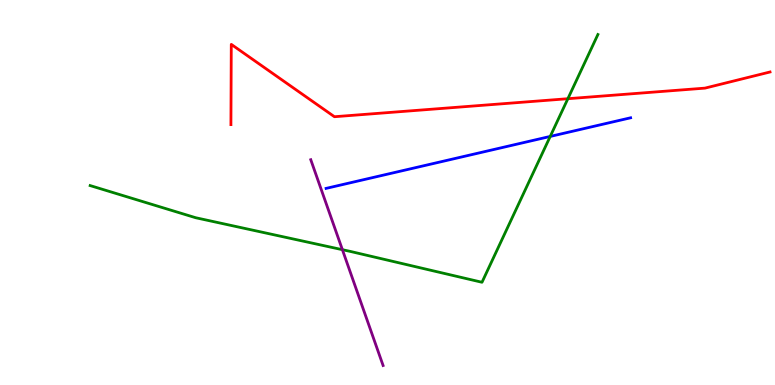[{'lines': ['blue', 'red'], 'intersections': []}, {'lines': ['green', 'red'], 'intersections': [{'x': 7.33, 'y': 7.44}]}, {'lines': ['purple', 'red'], 'intersections': []}, {'lines': ['blue', 'green'], 'intersections': [{'x': 7.1, 'y': 6.46}]}, {'lines': ['blue', 'purple'], 'intersections': []}, {'lines': ['green', 'purple'], 'intersections': [{'x': 4.42, 'y': 3.51}]}]